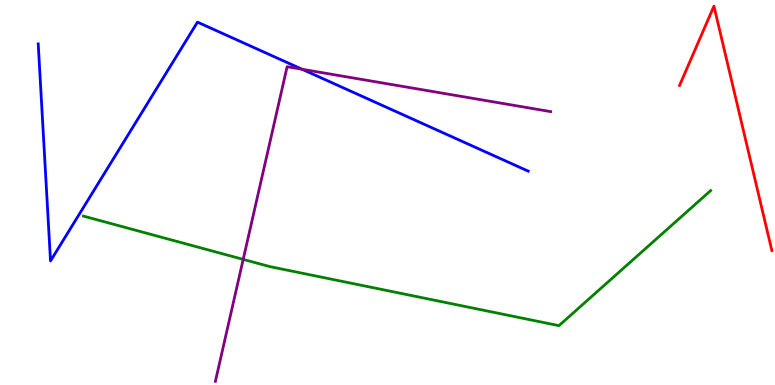[{'lines': ['blue', 'red'], 'intersections': []}, {'lines': ['green', 'red'], 'intersections': []}, {'lines': ['purple', 'red'], 'intersections': []}, {'lines': ['blue', 'green'], 'intersections': []}, {'lines': ['blue', 'purple'], 'intersections': [{'x': 3.9, 'y': 8.2}]}, {'lines': ['green', 'purple'], 'intersections': [{'x': 3.14, 'y': 3.26}]}]